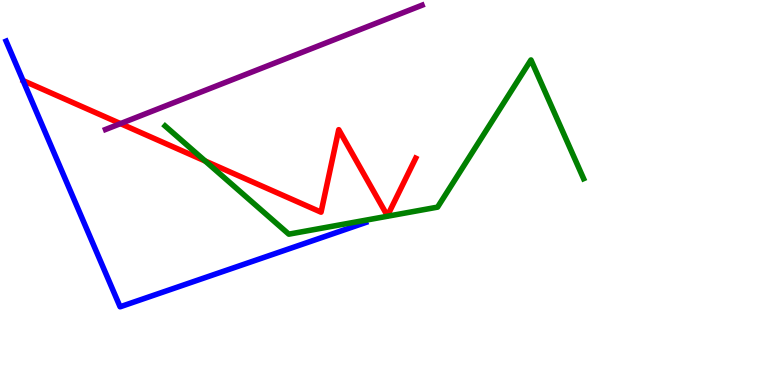[{'lines': ['blue', 'red'], 'intersections': []}, {'lines': ['green', 'red'], 'intersections': [{'x': 2.65, 'y': 5.82}]}, {'lines': ['purple', 'red'], 'intersections': [{'x': 1.55, 'y': 6.79}]}, {'lines': ['blue', 'green'], 'intersections': []}, {'lines': ['blue', 'purple'], 'intersections': []}, {'lines': ['green', 'purple'], 'intersections': []}]